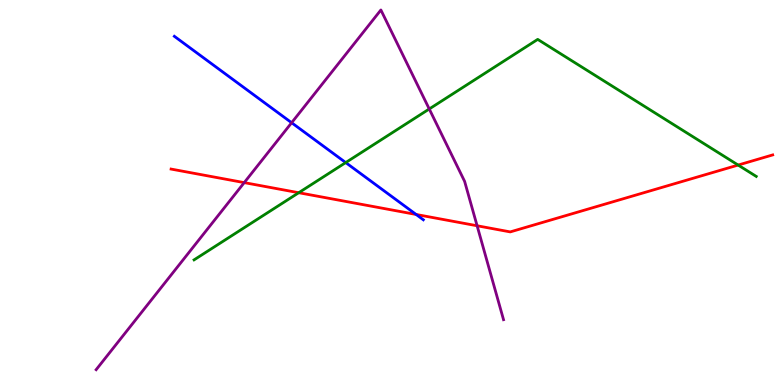[{'lines': ['blue', 'red'], 'intersections': [{'x': 5.37, 'y': 4.43}]}, {'lines': ['green', 'red'], 'intersections': [{'x': 3.85, 'y': 4.99}, {'x': 9.52, 'y': 5.71}]}, {'lines': ['purple', 'red'], 'intersections': [{'x': 3.15, 'y': 5.26}, {'x': 6.16, 'y': 4.14}]}, {'lines': ['blue', 'green'], 'intersections': [{'x': 4.46, 'y': 5.78}]}, {'lines': ['blue', 'purple'], 'intersections': [{'x': 3.76, 'y': 6.81}]}, {'lines': ['green', 'purple'], 'intersections': [{'x': 5.54, 'y': 7.17}]}]